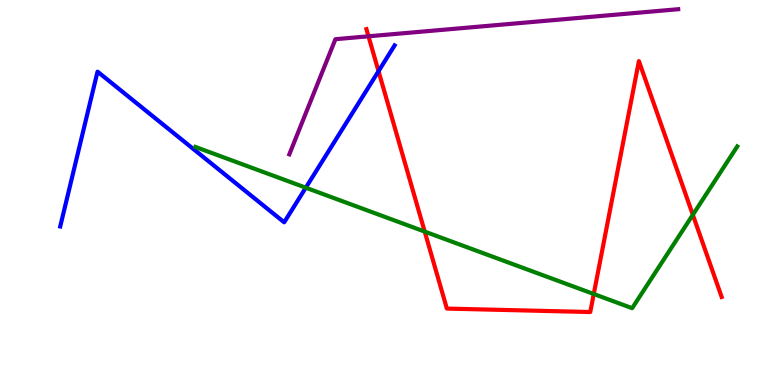[{'lines': ['blue', 'red'], 'intersections': [{'x': 4.88, 'y': 8.15}]}, {'lines': ['green', 'red'], 'intersections': [{'x': 5.48, 'y': 3.98}, {'x': 7.66, 'y': 2.36}, {'x': 8.94, 'y': 4.42}]}, {'lines': ['purple', 'red'], 'intersections': [{'x': 4.75, 'y': 9.06}]}, {'lines': ['blue', 'green'], 'intersections': [{'x': 3.95, 'y': 5.12}]}, {'lines': ['blue', 'purple'], 'intersections': []}, {'lines': ['green', 'purple'], 'intersections': []}]